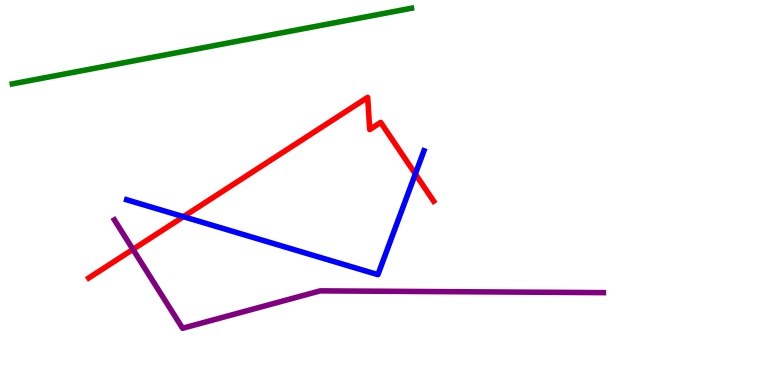[{'lines': ['blue', 'red'], 'intersections': [{'x': 2.37, 'y': 4.37}, {'x': 5.36, 'y': 5.48}]}, {'lines': ['green', 'red'], 'intersections': []}, {'lines': ['purple', 'red'], 'intersections': [{'x': 1.72, 'y': 3.52}]}, {'lines': ['blue', 'green'], 'intersections': []}, {'lines': ['blue', 'purple'], 'intersections': []}, {'lines': ['green', 'purple'], 'intersections': []}]